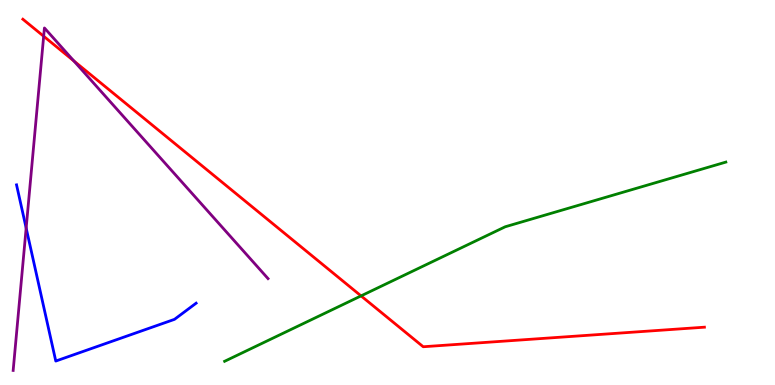[{'lines': ['blue', 'red'], 'intersections': []}, {'lines': ['green', 'red'], 'intersections': [{'x': 4.66, 'y': 2.31}]}, {'lines': ['purple', 'red'], 'intersections': [{'x': 0.563, 'y': 9.06}, {'x': 0.953, 'y': 8.42}]}, {'lines': ['blue', 'green'], 'intersections': []}, {'lines': ['blue', 'purple'], 'intersections': [{'x': 0.338, 'y': 4.08}]}, {'lines': ['green', 'purple'], 'intersections': []}]